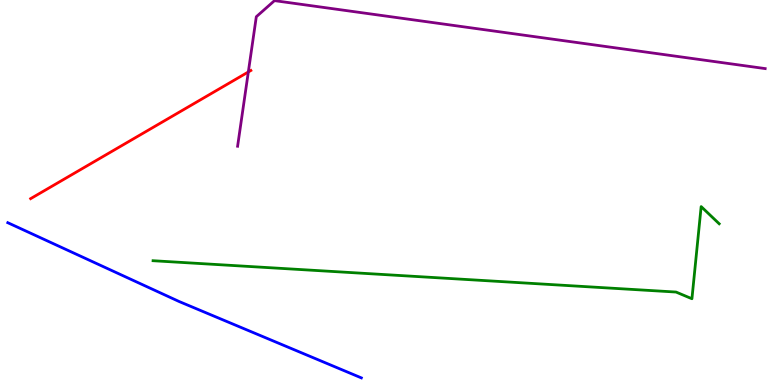[{'lines': ['blue', 'red'], 'intersections': []}, {'lines': ['green', 'red'], 'intersections': []}, {'lines': ['purple', 'red'], 'intersections': [{'x': 3.2, 'y': 8.13}]}, {'lines': ['blue', 'green'], 'intersections': []}, {'lines': ['blue', 'purple'], 'intersections': []}, {'lines': ['green', 'purple'], 'intersections': []}]